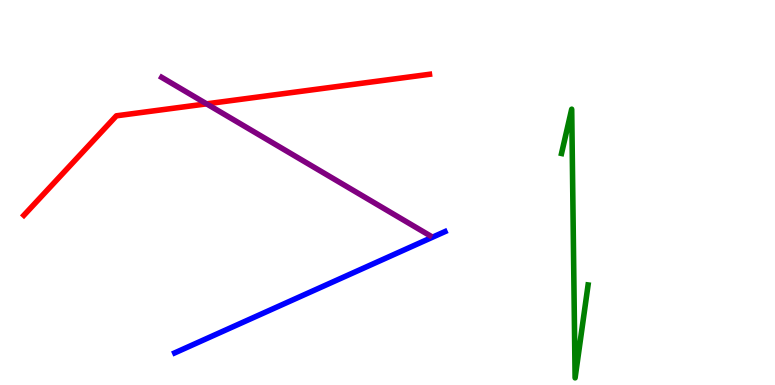[{'lines': ['blue', 'red'], 'intersections': []}, {'lines': ['green', 'red'], 'intersections': []}, {'lines': ['purple', 'red'], 'intersections': [{'x': 2.67, 'y': 7.3}]}, {'lines': ['blue', 'green'], 'intersections': []}, {'lines': ['blue', 'purple'], 'intersections': []}, {'lines': ['green', 'purple'], 'intersections': []}]